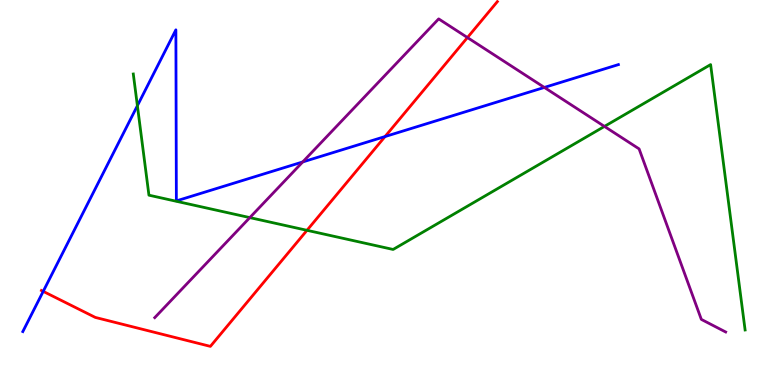[{'lines': ['blue', 'red'], 'intersections': [{'x': 0.558, 'y': 2.43}, {'x': 4.97, 'y': 6.45}]}, {'lines': ['green', 'red'], 'intersections': [{'x': 3.96, 'y': 4.02}]}, {'lines': ['purple', 'red'], 'intersections': [{'x': 6.03, 'y': 9.02}]}, {'lines': ['blue', 'green'], 'intersections': [{'x': 1.77, 'y': 7.25}]}, {'lines': ['blue', 'purple'], 'intersections': [{'x': 3.91, 'y': 5.79}, {'x': 7.02, 'y': 7.73}]}, {'lines': ['green', 'purple'], 'intersections': [{'x': 3.22, 'y': 4.35}, {'x': 7.8, 'y': 6.72}]}]